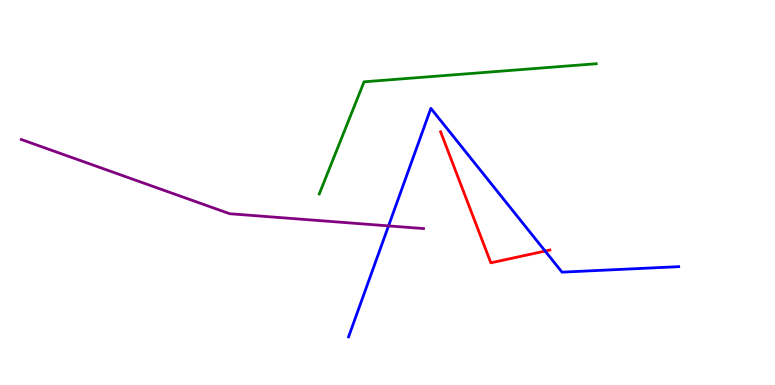[{'lines': ['blue', 'red'], 'intersections': [{'x': 7.03, 'y': 3.48}]}, {'lines': ['green', 'red'], 'intersections': []}, {'lines': ['purple', 'red'], 'intersections': []}, {'lines': ['blue', 'green'], 'intersections': []}, {'lines': ['blue', 'purple'], 'intersections': [{'x': 5.01, 'y': 4.13}]}, {'lines': ['green', 'purple'], 'intersections': []}]